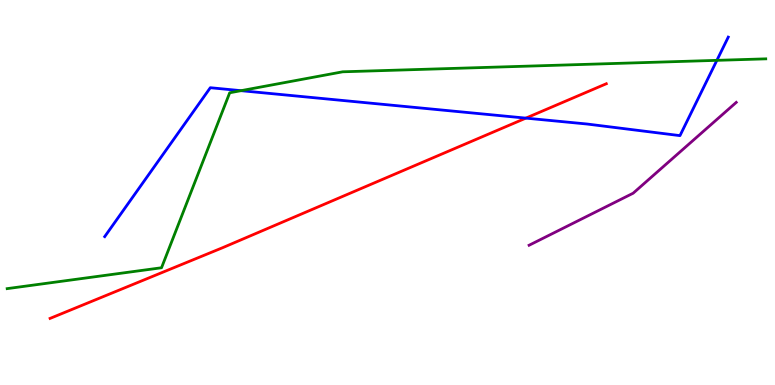[{'lines': ['blue', 'red'], 'intersections': [{'x': 6.79, 'y': 6.93}]}, {'lines': ['green', 'red'], 'intersections': []}, {'lines': ['purple', 'red'], 'intersections': []}, {'lines': ['blue', 'green'], 'intersections': [{'x': 3.11, 'y': 7.64}, {'x': 9.25, 'y': 8.43}]}, {'lines': ['blue', 'purple'], 'intersections': []}, {'lines': ['green', 'purple'], 'intersections': []}]